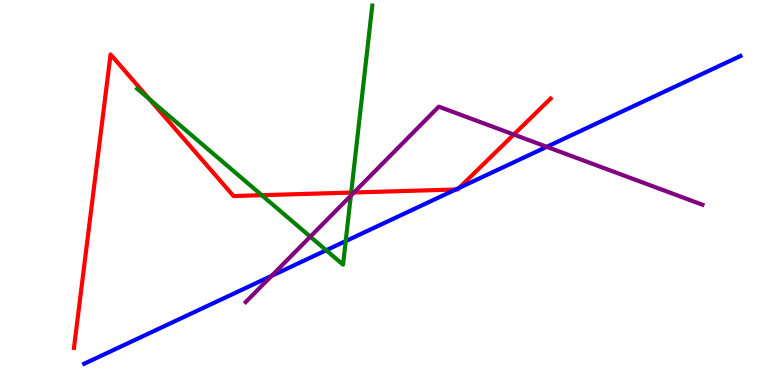[{'lines': ['blue', 'red'], 'intersections': [{'x': 5.88, 'y': 5.08}, {'x': 5.92, 'y': 5.12}]}, {'lines': ['green', 'red'], 'intersections': [{'x': 1.93, 'y': 7.42}, {'x': 3.38, 'y': 4.93}, {'x': 4.53, 'y': 5.0}]}, {'lines': ['purple', 'red'], 'intersections': [{'x': 4.57, 'y': 5.0}, {'x': 6.63, 'y': 6.51}]}, {'lines': ['blue', 'green'], 'intersections': [{'x': 4.21, 'y': 3.5}, {'x': 4.46, 'y': 3.74}]}, {'lines': ['blue', 'purple'], 'intersections': [{'x': 3.5, 'y': 2.83}, {'x': 7.05, 'y': 6.19}]}, {'lines': ['green', 'purple'], 'intersections': [{'x': 4.0, 'y': 3.85}, {'x': 4.53, 'y': 4.92}]}]